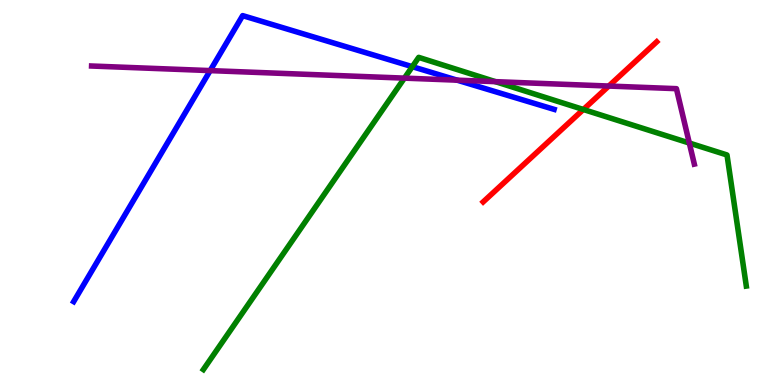[{'lines': ['blue', 'red'], 'intersections': []}, {'lines': ['green', 'red'], 'intersections': [{'x': 7.53, 'y': 7.16}]}, {'lines': ['purple', 'red'], 'intersections': [{'x': 7.86, 'y': 7.77}]}, {'lines': ['blue', 'green'], 'intersections': [{'x': 5.32, 'y': 8.27}]}, {'lines': ['blue', 'purple'], 'intersections': [{'x': 2.71, 'y': 8.17}, {'x': 5.9, 'y': 7.92}]}, {'lines': ['green', 'purple'], 'intersections': [{'x': 5.22, 'y': 7.97}, {'x': 6.39, 'y': 7.88}, {'x': 8.89, 'y': 6.28}]}]